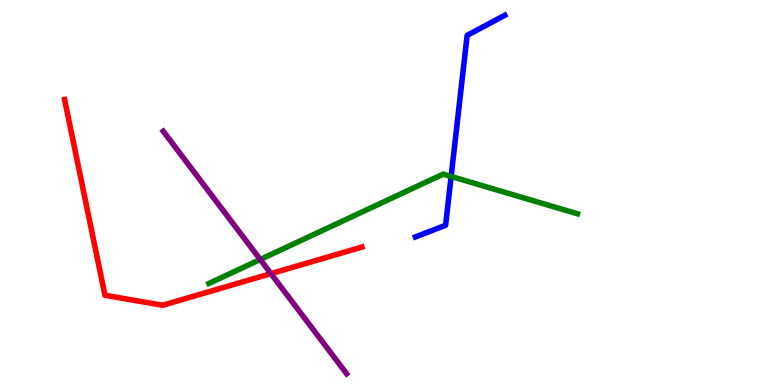[{'lines': ['blue', 'red'], 'intersections': []}, {'lines': ['green', 'red'], 'intersections': []}, {'lines': ['purple', 'red'], 'intersections': [{'x': 3.5, 'y': 2.89}]}, {'lines': ['blue', 'green'], 'intersections': [{'x': 5.82, 'y': 5.42}]}, {'lines': ['blue', 'purple'], 'intersections': []}, {'lines': ['green', 'purple'], 'intersections': [{'x': 3.36, 'y': 3.26}]}]